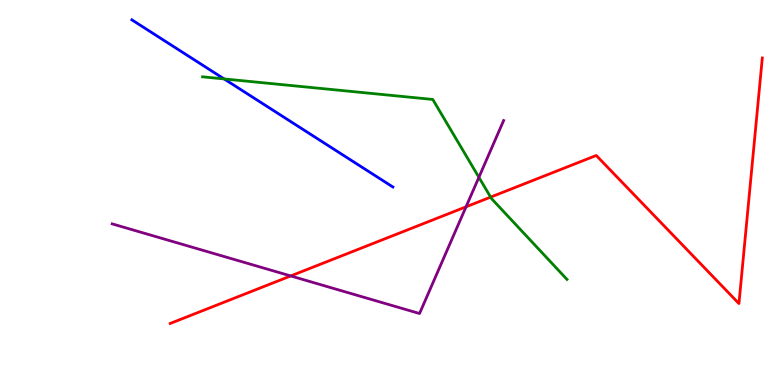[{'lines': ['blue', 'red'], 'intersections': []}, {'lines': ['green', 'red'], 'intersections': [{'x': 6.33, 'y': 4.88}]}, {'lines': ['purple', 'red'], 'intersections': [{'x': 3.75, 'y': 2.83}, {'x': 6.01, 'y': 4.63}]}, {'lines': ['blue', 'green'], 'intersections': [{'x': 2.89, 'y': 7.95}]}, {'lines': ['blue', 'purple'], 'intersections': []}, {'lines': ['green', 'purple'], 'intersections': [{'x': 6.18, 'y': 5.39}]}]